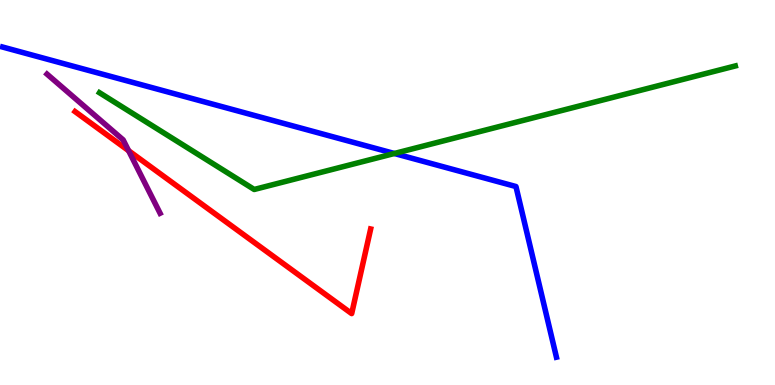[{'lines': ['blue', 'red'], 'intersections': []}, {'lines': ['green', 'red'], 'intersections': []}, {'lines': ['purple', 'red'], 'intersections': [{'x': 1.66, 'y': 6.09}]}, {'lines': ['blue', 'green'], 'intersections': [{'x': 5.09, 'y': 6.01}]}, {'lines': ['blue', 'purple'], 'intersections': []}, {'lines': ['green', 'purple'], 'intersections': []}]